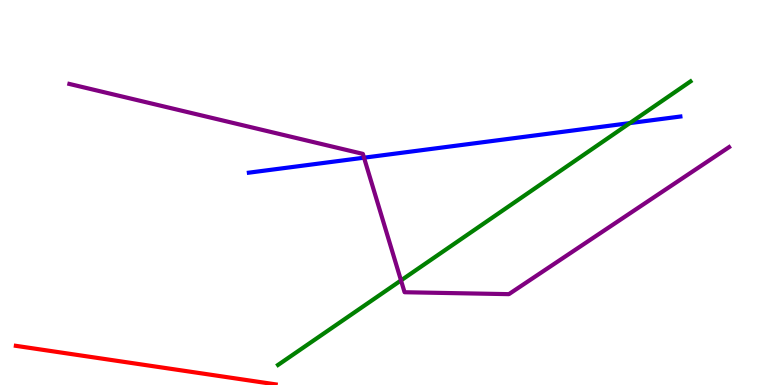[{'lines': ['blue', 'red'], 'intersections': []}, {'lines': ['green', 'red'], 'intersections': []}, {'lines': ['purple', 'red'], 'intersections': []}, {'lines': ['blue', 'green'], 'intersections': [{'x': 8.13, 'y': 6.8}]}, {'lines': ['blue', 'purple'], 'intersections': [{'x': 4.7, 'y': 5.9}]}, {'lines': ['green', 'purple'], 'intersections': [{'x': 5.17, 'y': 2.72}]}]